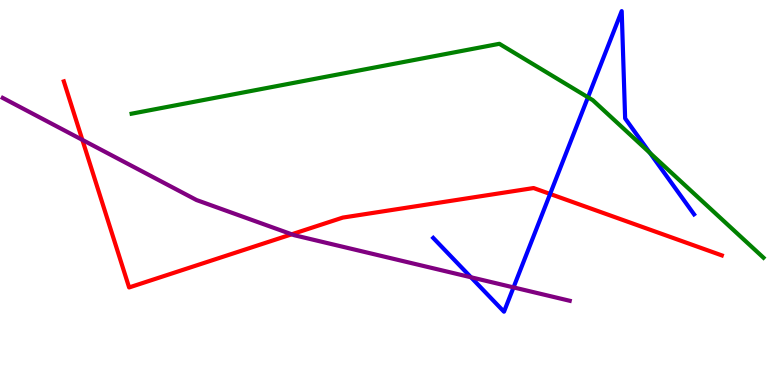[{'lines': ['blue', 'red'], 'intersections': [{'x': 7.1, 'y': 4.96}]}, {'lines': ['green', 'red'], 'intersections': []}, {'lines': ['purple', 'red'], 'intersections': [{'x': 1.06, 'y': 6.37}, {'x': 3.76, 'y': 3.91}]}, {'lines': ['blue', 'green'], 'intersections': [{'x': 7.59, 'y': 7.47}, {'x': 8.39, 'y': 6.03}]}, {'lines': ['blue', 'purple'], 'intersections': [{'x': 6.08, 'y': 2.8}, {'x': 6.63, 'y': 2.54}]}, {'lines': ['green', 'purple'], 'intersections': []}]